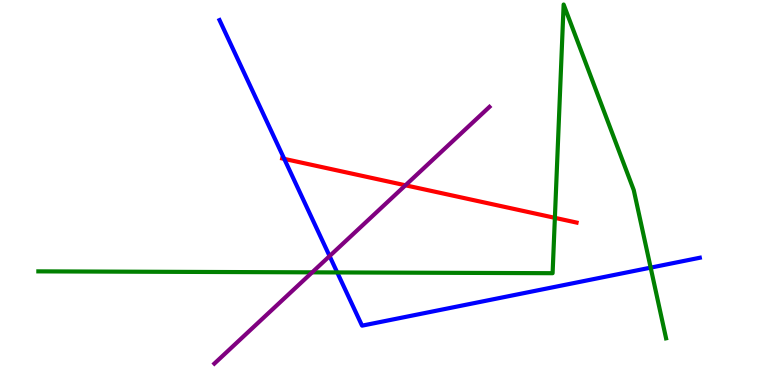[{'lines': ['blue', 'red'], 'intersections': [{'x': 3.67, 'y': 5.87}]}, {'lines': ['green', 'red'], 'intersections': [{'x': 7.16, 'y': 4.34}]}, {'lines': ['purple', 'red'], 'intersections': [{'x': 5.23, 'y': 5.19}]}, {'lines': ['blue', 'green'], 'intersections': [{'x': 4.35, 'y': 2.92}, {'x': 8.4, 'y': 3.05}]}, {'lines': ['blue', 'purple'], 'intersections': [{'x': 4.25, 'y': 3.35}]}, {'lines': ['green', 'purple'], 'intersections': [{'x': 4.03, 'y': 2.93}]}]